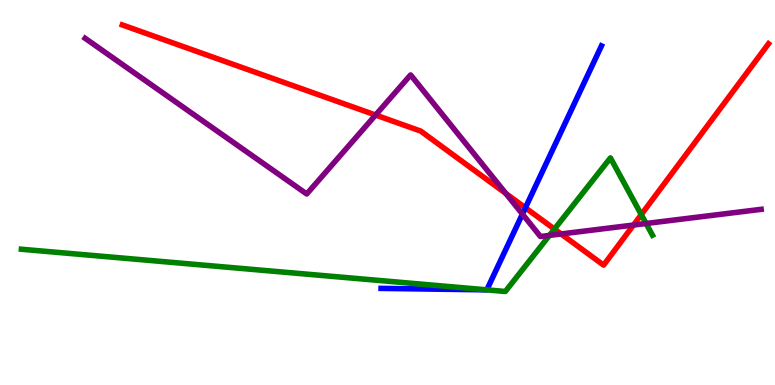[{'lines': ['blue', 'red'], 'intersections': [{'x': 6.78, 'y': 4.6}]}, {'lines': ['green', 'red'], 'intersections': [{'x': 7.15, 'y': 4.05}, {'x': 8.27, 'y': 4.43}]}, {'lines': ['purple', 'red'], 'intersections': [{'x': 4.85, 'y': 7.01}, {'x': 6.53, 'y': 4.98}, {'x': 7.24, 'y': 3.92}, {'x': 8.17, 'y': 4.15}]}, {'lines': ['blue', 'green'], 'intersections': [{'x': 6.28, 'y': 2.47}]}, {'lines': ['blue', 'purple'], 'intersections': [{'x': 6.74, 'y': 4.44}]}, {'lines': ['green', 'purple'], 'intersections': [{'x': 7.09, 'y': 3.89}, {'x': 8.34, 'y': 4.2}]}]